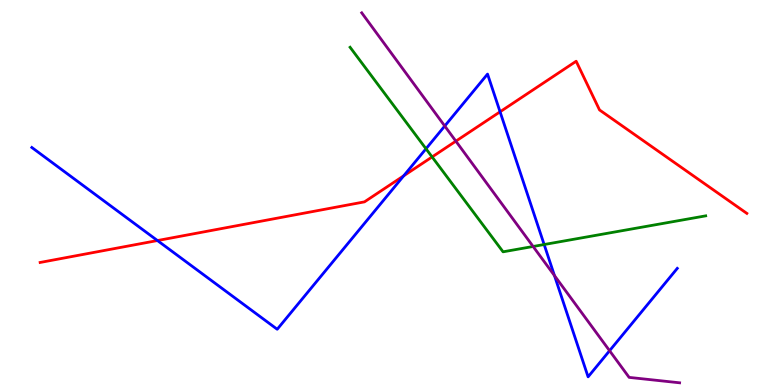[{'lines': ['blue', 'red'], 'intersections': [{'x': 2.03, 'y': 3.75}, {'x': 5.21, 'y': 5.43}, {'x': 6.45, 'y': 7.1}]}, {'lines': ['green', 'red'], 'intersections': [{'x': 5.58, 'y': 5.92}]}, {'lines': ['purple', 'red'], 'intersections': [{'x': 5.88, 'y': 6.33}]}, {'lines': ['blue', 'green'], 'intersections': [{'x': 5.5, 'y': 6.14}, {'x': 7.02, 'y': 3.65}]}, {'lines': ['blue', 'purple'], 'intersections': [{'x': 5.74, 'y': 6.73}, {'x': 7.15, 'y': 2.84}, {'x': 7.87, 'y': 0.89}]}, {'lines': ['green', 'purple'], 'intersections': [{'x': 6.88, 'y': 3.6}]}]